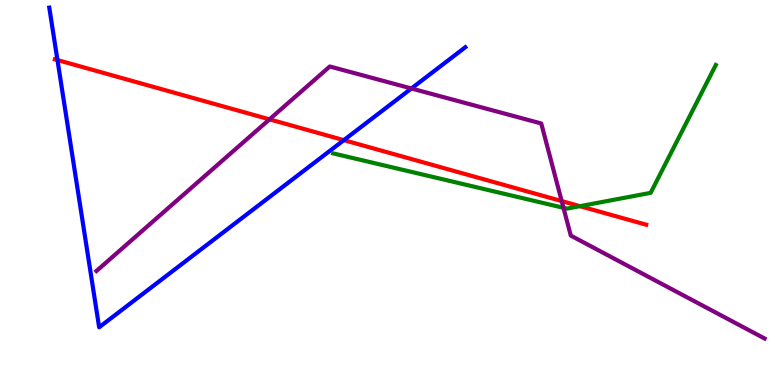[{'lines': ['blue', 'red'], 'intersections': [{'x': 0.741, 'y': 8.44}, {'x': 4.44, 'y': 6.36}]}, {'lines': ['green', 'red'], 'intersections': [{'x': 7.48, 'y': 4.64}]}, {'lines': ['purple', 'red'], 'intersections': [{'x': 3.48, 'y': 6.9}, {'x': 7.25, 'y': 4.78}]}, {'lines': ['blue', 'green'], 'intersections': []}, {'lines': ['blue', 'purple'], 'intersections': [{'x': 5.31, 'y': 7.7}]}, {'lines': ['green', 'purple'], 'intersections': [{'x': 7.27, 'y': 4.6}]}]